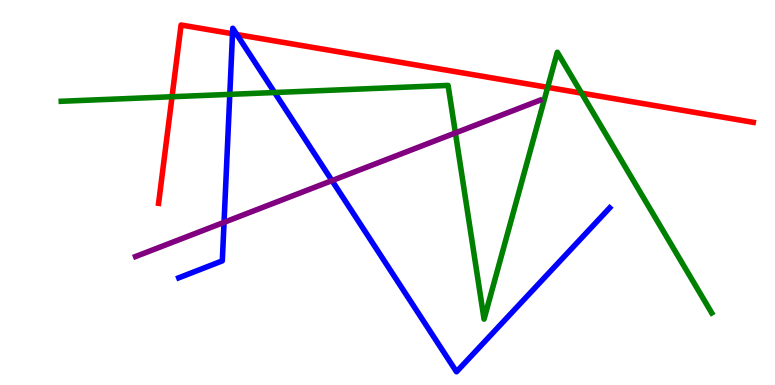[{'lines': ['blue', 'red'], 'intersections': [{'x': 3.0, 'y': 9.12}, {'x': 3.06, 'y': 9.1}]}, {'lines': ['green', 'red'], 'intersections': [{'x': 2.22, 'y': 7.49}, {'x': 7.07, 'y': 7.73}, {'x': 7.5, 'y': 7.58}]}, {'lines': ['purple', 'red'], 'intersections': []}, {'lines': ['blue', 'green'], 'intersections': [{'x': 2.97, 'y': 7.55}, {'x': 3.54, 'y': 7.6}]}, {'lines': ['blue', 'purple'], 'intersections': [{'x': 2.89, 'y': 4.23}, {'x': 4.28, 'y': 5.31}]}, {'lines': ['green', 'purple'], 'intersections': [{'x': 5.88, 'y': 6.55}]}]